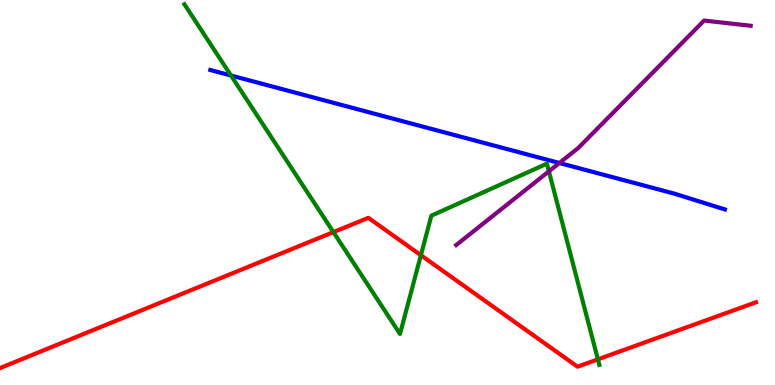[{'lines': ['blue', 'red'], 'intersections': []}, {'lines': ['green', 'red'], 'intersections': [{'x': 4.3, 'y': 3.97}, {'x': 5.43, 'y': 3.37}, {'x': 7.71, 'y': 0.666}]}, {'lines': ['purple', 'red'], 'intersections': []}, {'lines': ['blue', 'green'], 'intersections': [{'x': 2.98, 'y': 8.04}]}, {'lines': ['blue', 'purple'], 'intersections': [{'x': 7.22, 'y': 5.77}]}, {'lines': ['green', 'purple'], 'intersections': [{'x': 7.08, 'y': 5.55}]}]